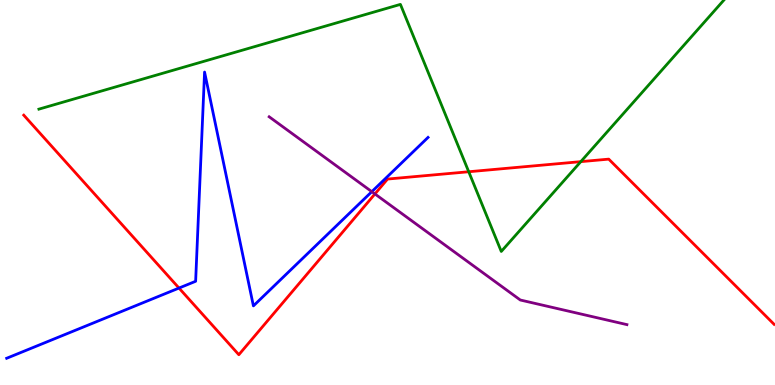[{'lines': ['blue', 'red'], 'intersections': [{'x': 2.31, 'y': 2.52}]}, {'lines': ['green', 'red'], 'intersections': [{'x': 6.05, 'y': 5.54}, {'x': 7.49, 'y': 5.8}]}, {'lines': ['purple', 'red'], 'intersections': [{'x': 4.84, 'y': 4.96}]}, {'lines': ['blue', 'green'], 'intersections': []}, {'lines': ['blue', 'purple'], 'intersections': [{'x': 4.8, 'y': 5.02}]}, {'lines': ['green', 'purple'], 'intersections': []}]